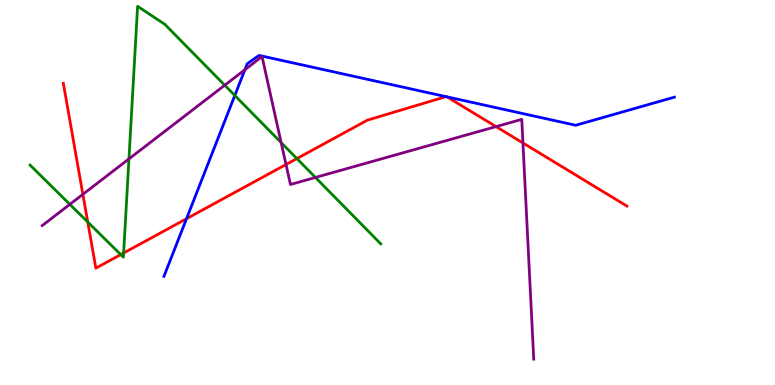[{'lines': ['blue', 'red'], 'intersections': [{'x': 2.41, 'y': 4.32}, {'x': 5.75, 'y': 7.49}, {'x': 5.77, 'y': 7.48}]}, {'lines': ['green', 'red'], 'intersections': [{'x': 1.13, 'y': 4.23}, {'x': 1.56, 'y': 3.39}, {'x': 1.6, 'y': 3.43}, {'x': 3.83, 'y': 5.88}]}, {'lines': ['purple', 'red'], 'intersections': [{'x': 1.07, 'y': 4.95}, {'x': 3.69, 'y': 5.73}, {'x': 6.4, 'y': 6.71}, {'x': 6.75, 'y': 6.29}]}, {'lines': ['blue', 'green'], 'intersections': [{'x': 3.03, 'y': 7.52}]}, {'lines': ['blue', 'purple'], 'intersections': [{'x': 3.16, 'y': 8.19}]}, {'lines': ['green', 'purple'], 'intersections': [{'x': 0.901, 'y': 4.69}, {'x': 1.66, 'y': 5.87}, {'x': 2.9, 'y': 7.79}, {'x': 3.63, 'y': 6.3}, {'x': 4.07, 'y': 5.39}]}]